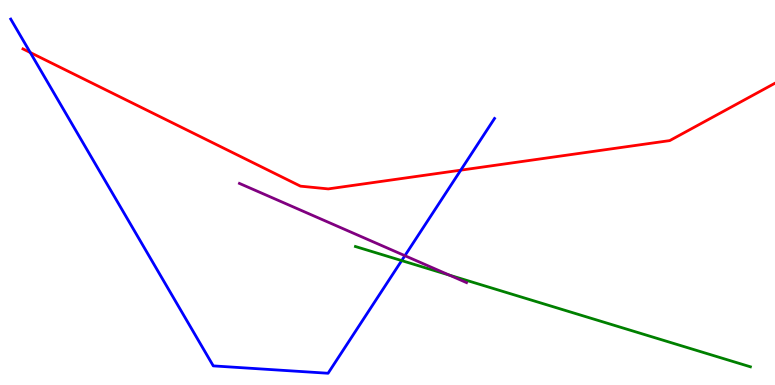[{'lines': ['blue', 'red'], 'intersections': [{'x': 0.39, 'y': 8.64}, {'x': 5.95, 'y': 5.58}]}, {'lines': ['green', 'red'], 'intersections': []}, {'lines': ['purple', 'red'], 'intersections': []}, {'lines': ['blue', 'green'], 'intersections': [{'x': 5.18, 'y': 3.23}]}, {'lines': ['blue', 'purple'], 'intersections': [{'x': 5.22, 'y': 3.36}]}, {'lines': ['green', 'purple'], 'intersections': [{'x': 5.8, 'y': 2.85}]}]